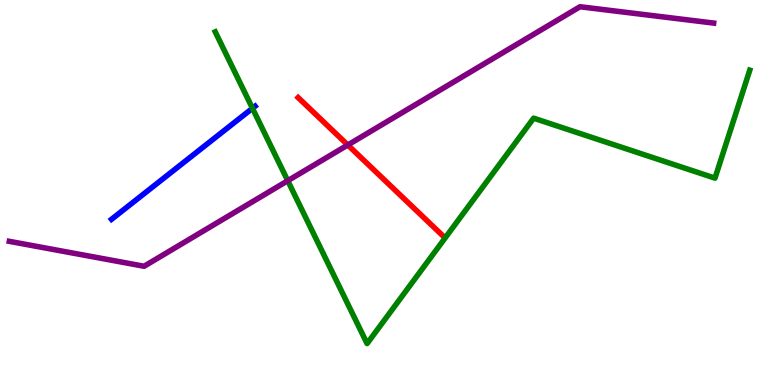[{'lines': ['blue', 'red'], 'intersections': []}, {'lines': ['green', 'red'], 'intersections': []}, {'lines': ['purple', 'red'], 'intersections': [{'x': 4.49, 'y': 6.23}]}, {'lines': ['blue', 'green'], 'intersections': [{'x': 3.26, 'y': 7.19}]}, {'lines': ['blue', 'purple'], 'intersections': []}, {'lines': ['green', 'purple'], 'intersections': [{'x': 3.71, 'y': 5.31}]}]